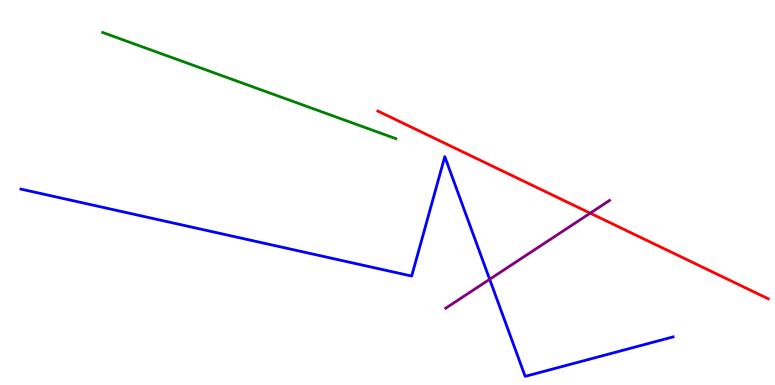[{'lines': ['blue', 'red'], 'intersections': []}, {'lines': ['green', 'red'], 'intersections': []}, {'lines': ['purple', 'red'], 'intersections': [{'x': 7.62, 'y': 4.46}]}, {'lines': ['blue', 'green'], 'intersections': []}, {'lines': ['blue', 'purple'], 'intersections': [{'x': 6.32, 'y': 2.75}]}, {'lines': ['green', 'purple'], 'intersections': []}]